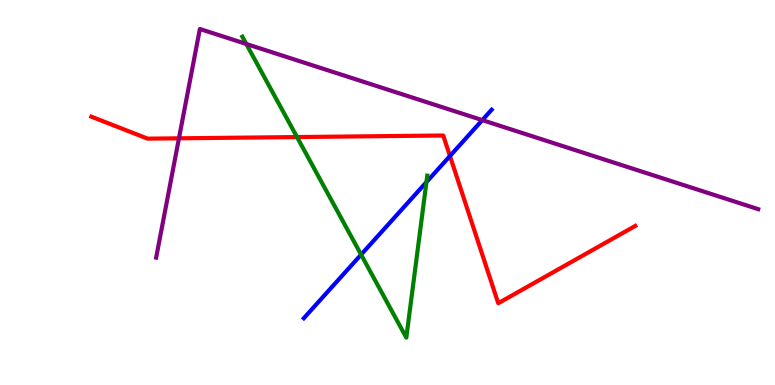[{'lines': ['blue', 'red'], 'intersections': [{'x': 5.81, 'y': 5.95}]}, {'lines': ['green', 'red'], 'intersections': [{'x': 3.83, 'y': 6.44}]}, {'lines': ['purple', 'red'], 'intersections': [{'x': 2.31, 'y': 6.41}]}, {'lines': ['blue', 'green'], 'intersections': [{'x': 4.66, 'y': 3.39}, {'x': 5.5, 'y': 5.27}]}, {'lines': ['blue', 'purple'], 'intersections': [{'x': 6.22, 'y': 6.88}]}, {'lines': ['green', 'purple'], 'intersections': [{'x': 3.18, 'y': 8.86}]}]